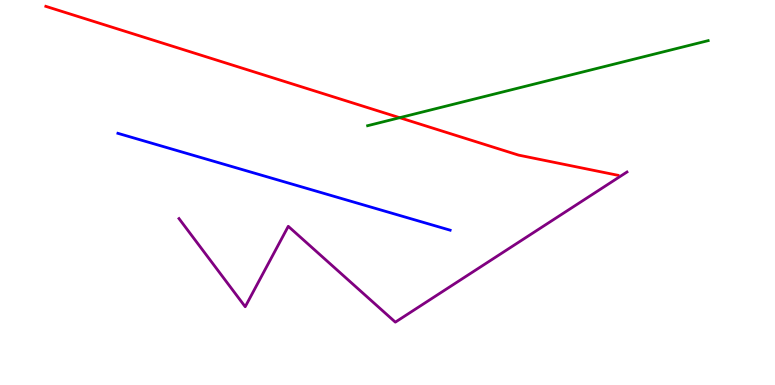[{'lines': ['blue', 'red'], 'intersections': []}, {'lines': ['green', 'red'], 'intersections': [{'x': 5.16, 'y': 6.94}]}, {'lines': ['purple', 'red'], 'intersections': []}, {'lines': ['blue', 'green'], 'intersections': []}, {'lines': ['blue', 'purple'], 'intersections': []}, {'lines': ['green', 'purple'], 'intersections': []}]